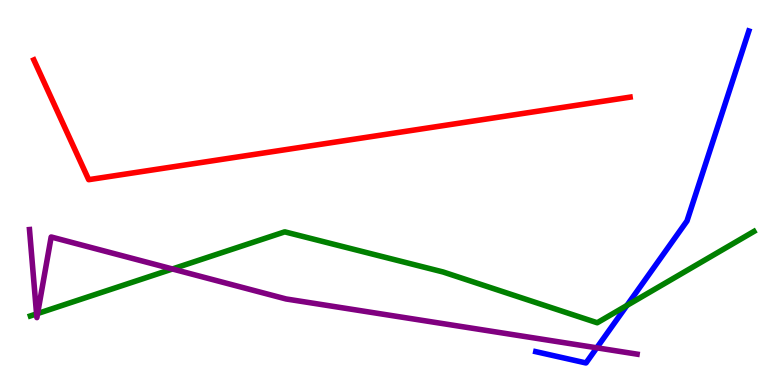[{'lines': ['blue', 'red'], 'intersections': []}, {'lines': ['green', 'red'], 'intersections': []}, {'lines': ['purple', 'red'], 'intersections': []}, {'lines': ['blue', 'green'], 'intersections': [{'x': 8.09, 'y': 2.07}]}, {'lines': ['blue', 'purple'], 'intersections': [{'x': 7.7, 'y': 0.966}]}, {'lines': ['green', 'purple'], 'intersections': [{'x': 0.472, 'y': 1.85}, {'x': 0.485, 'y': 1.86}, {'x': 2.22, 'y': 3.01}]}]